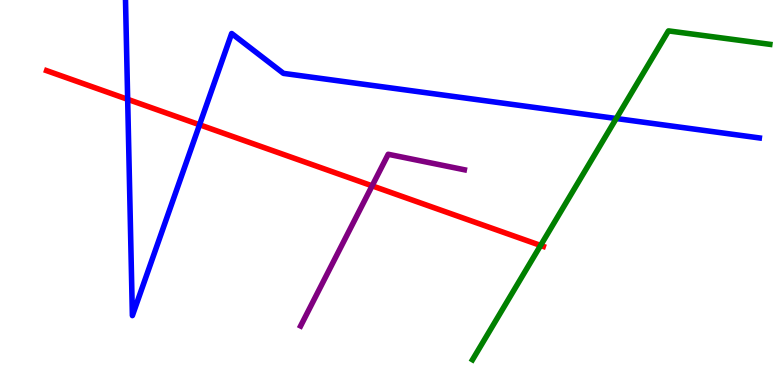[{'lines': ['blue', 'red'], 'intersections': [{'x': 1.65, 'y': 7.42}, {'x': 2.57, 'y': 6.76}]}, {'lines': ['green', 'red'], 'intersections': [{'x': 6.98, 'y': 3.62}]}, {'lines': ['purple', 'red'], 'intersections': [{'x': 4.8, 'y': 5.17}]}, {'lines': ['blue', 'green'], 'intersections': [{'x': 7.95, 'y': 6.92}]}, {'lines': ['blue', 'purple'], 'intersections': []}, {'lines': ['green', 'purple'], 'intersections': []}]